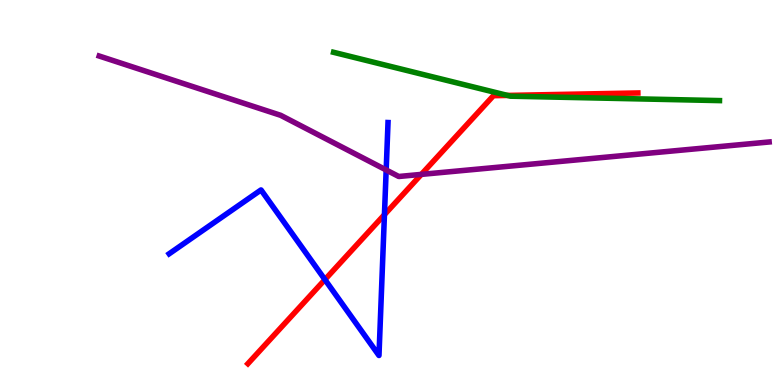[{'lines': ['blue', 'red'], 'intersections': [{'x': 4.19, 'y': 2.74}, {'x': 4.96, 'y': 4.42}]}, {'lines': ['green', 'red'], 'intersections': [{'x': 6.55, 'y': 7.52}]}, {'lines': ['purple', 'red'], 'intersections': [{'x': 5.44, 'y': 5.47}]}, {'lines': ['blue', 'green'], 'intersections': []}, {'lines': ['blue', 'purple'], 'intersections': [{'x': 4.98, 'y': 5.59}]}, {'lines': ['green', 'purple'], 'intersections': []}]